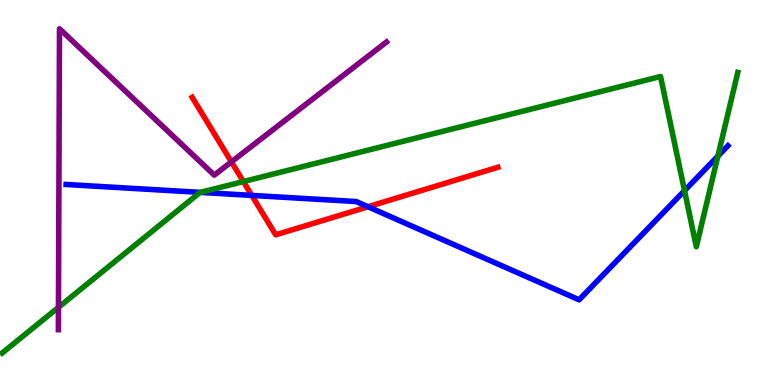[{'lines': ['blue', 'red'], 'intersections': [{'x': 3.25, 'y': 4.92}, {'x': 4.75, 'y': 4.63}]}, {'lines': ['green', 'red'], 'intersections': [{'x': 3.14, 'y': 5.28}]}, {'lines': ['purple', 'red'], 'intersections': [{'x': 2.99, 'y': 5.8}]}, {'lines': ['blue', 'green'], 'intersections': [{'x': 2.59, 'y': 5.0}, {'x': 8.83, 'y': 5.05}, {'x': 9.26, 'y': 5.94}]}, {'lines': ['blue', 'purple'], 'intersections': []}, {'lines': ['green', 'purple'], 'intersections': [{'x': 0.754, 'y': 2.02}]}]